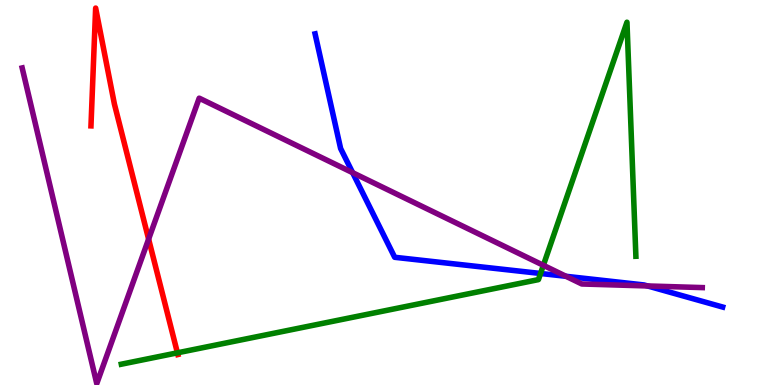[{'lines': ['blue', 'red'], 'intersections': []}, {'lines': ['green', 'red'], 'intersections': [{'x': 2.29, 'y': 0.836}]}, {'lines': ['purple', 'red'], 'intersections': [{'x': 1.92, 'y': 3.79}]}, {'lines': ['blue', 'green'], 'intersections': [{'x': 6.97, 'y': 2.9}]}, {'lines': ['blue', 'purple'], 'intersections': [{'x': 4.55, 'y': 5.51}, {'x': 7.3, 'y': 2.82}, {'x': 8.36, 'y': 2.57}]}, {'lines': ['green', 'purple'], 'intersections': [{'x': 7.01, 'y': 3.11}]}]